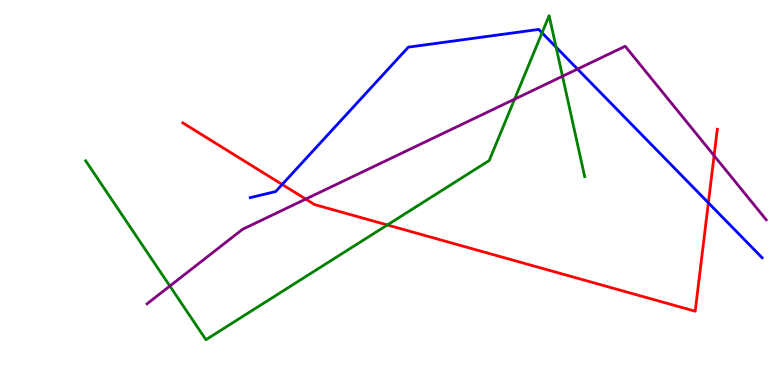[{'lines': ['blue', 'red'], 'intersections': [{'x': 3.64, 'y': 5.21}, {'x': 9.14, 'y': 4.73}]}, {'lines': ['green', 'red'], 'intersections': [{'x': 5.0, 'y': 4.16}]}, {'lines': ['purple', 'red'], 'intersections': [{'x': 3.94, 'y': 4.83}, {'x': 9.21, 'y': 5.96}]}, {'lines': ['blue', 'green'], 'intersections': [{'x': 6.99, 'y': 9.15}, {'x': 7.18, 'y': 8.77}]}, {'lines': ['blue', 'purple'], 'intersections': [{'x': 7.45, 'y': 8.21}]}, {'lines': ['green', 'purple'], 'intersections': [{'x': 2.19, 'y': 2.57}, {'x': 6.64, 'y': 7.42}, {'x': 7.26, 'y': 8.02}]}]